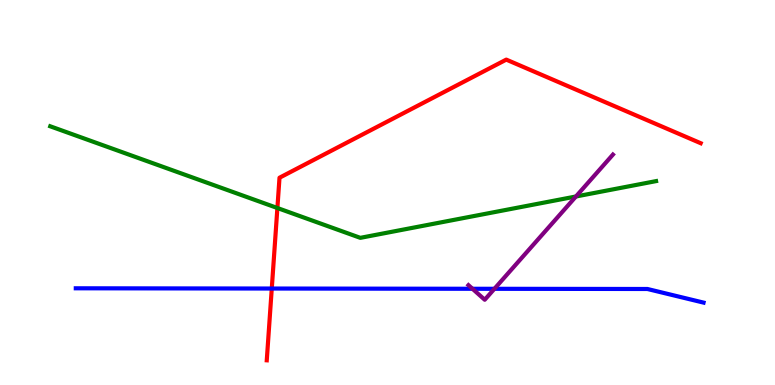[{'lines': ['blue', 'red'], 'intersections': [{'x': 3.51, 'y': 2.51}]}, {'lines': ['green', 'red'], 'intersections': [{'x': 3.58, 'y': 4.6}]}, {'lines': ['purple', 'red'], 'intersections': []}, {'lines': ['blue', 'green'], 'intersections': []}, {'lines': ['blue', 'purple'], 'intersections': [{'x': 6.1, 'y': 2.5}, {'x': 6.38, 'y': 2.5}]}, {'lines': ['green', 'purple'], 'intersections': [{'x': 7.43, 'y': 4.9}]}]